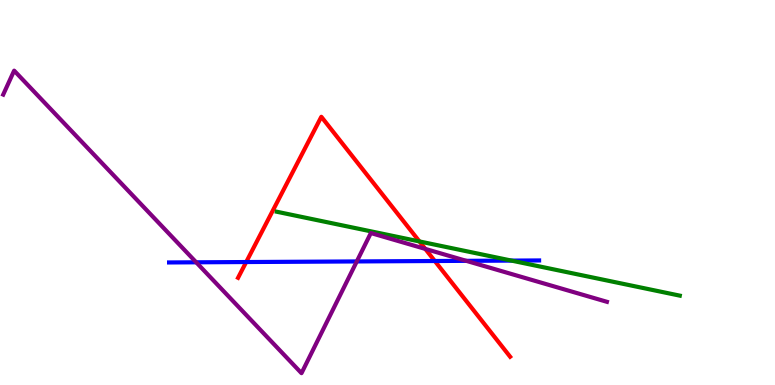[{'lines': ['blue', 'red'], 'intersections': [{'x': 3.18, 'y': 3.19}, {'x': 5.61, 'y': 3.22}]}, {'lines': ['green', 'red'], 'intersections': [{'x': 5.41, 'y': 3.73}]}, {'lines': ['purple', 'red'], 'intersections': [{'x': 5.49, 'y': 3.53}]}, {'lines': ['blue', 'green'], 'intersections': [{'x': 6.6, 'y': 3.23}]}, {'lines': ['blue', 'purple'], 'intersections': [{'x': 2.53, 'y': 3.19}, {'x': 4.6, 'y': 3.21}, {'x': 6.02, 'y': 3.22}]}, {'lines': ['green', 'purple'], 'intersections': []}]